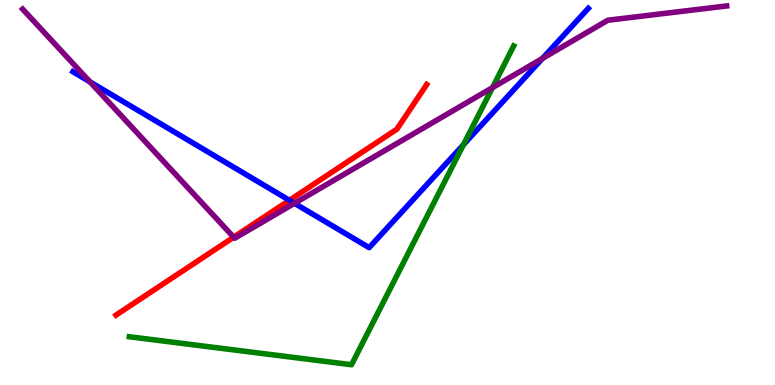[{'lines': ['blue', 'red'], 'intersections': [{'x': 3.73, 'y': 4.8}]}, {'lines': ['green', 'red'], 'intersections': []}, {'lines': ['purple', 'red'], 'intersections': [{'x': 3.02, 'y': 3.84}]}, {'lines': ['blue', 'green'], 'intersections': [{'x': 5.98, 'y': 6.24}]}, {'lines': ['blue', 'purple'], 'intersections': [{'x': 1.16, 'y': 7.88}, {'x': 3.8, 'y': 4.72}, {'x': 7.0, 'y': 8.48}]}, {'lines': ['green', 'purple'], 'intersections': [{'x': 6.35, 'y': 7.72}]}]